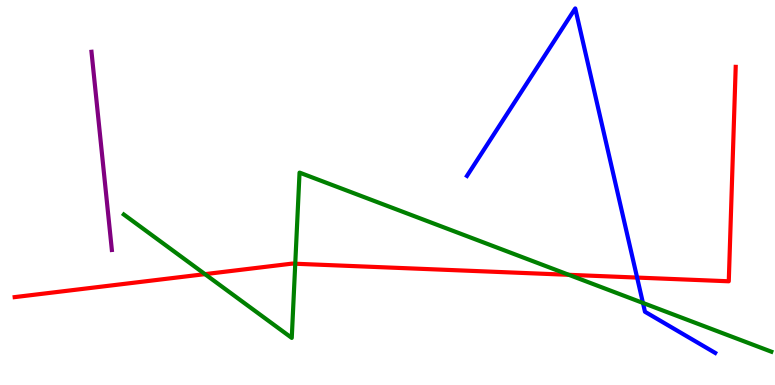[{'lines': ['blue', 'red'], 'intersections': [{'x': 8.22, 'y': 2.79}]}, {'lines': ['green', 'red'], 'intersections': [{'x': 2.64, 'y': 2.88}, {'x': 3.81, 'y': 3.15}, {'x': 7.34, 'y': 2.86}]}, {'lines': ['purple', 'red'], 'intersections': []}, {'lines': ['blue', 'green'], 'intersections': [{'x': 8.3, 'y': 2.13}]}, {'lines': ['blue', 'purple'], 'intersections': []}, {'lines': ['green', 'purple'], 'intersections': []}]